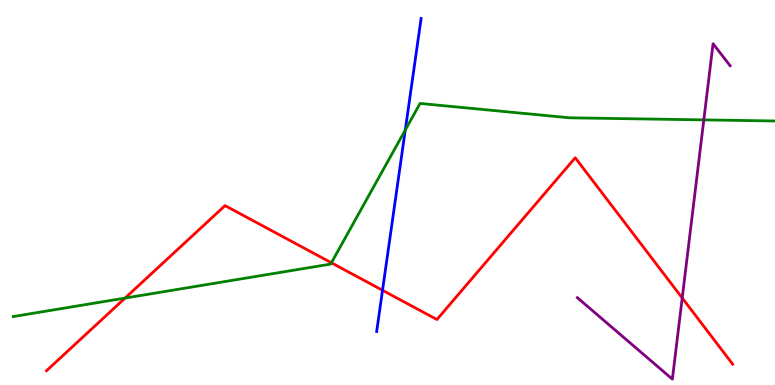[{'lines': ['blue', 'red'], 'intersections': [{'x': 4.94, 'y': 2.46}]}, {'lines': ['green', 'red'], 'intersections': [{'x': 1.61, 'y': 2.26}, {'x': 4.28, 'y': 3.17}]}, {'lines': ['purple', 'red'], 'intersections': [{'x': 8.8, 'y': 2.26}]}, {'lines': ['blue', 'green'], 'intersections': [{'x': 5.23, 'y': 6.62}]}, {'lines': ['blue', 'purple'], 'intersections': []}, {'lines': ['green', 'purple'], 'intersections': [{'x': 9.08, 'y': 6.89}]}]